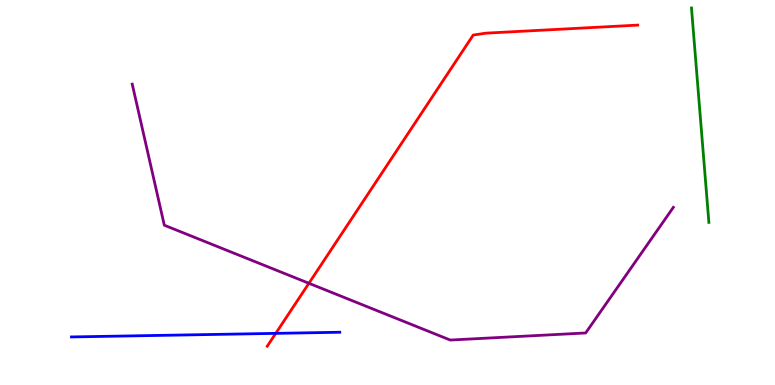[{'lines': ['blue', 'red'], 'intersections': [{'x': 3.56, 'y': 1.34}]}, {'lines': ['green', 'red'], 'intersections': []}, {'lines': ['purple', 'red'], 'intersections': [{'x': 3.99, 'y': 2.64}]}, {'lines': ['blue', 'green'], 'intersections': []}, {'lines': ['blue', 'purple'], 'intersections': []}, {'lines': ['green', 'purple'], 'intersections': []}]